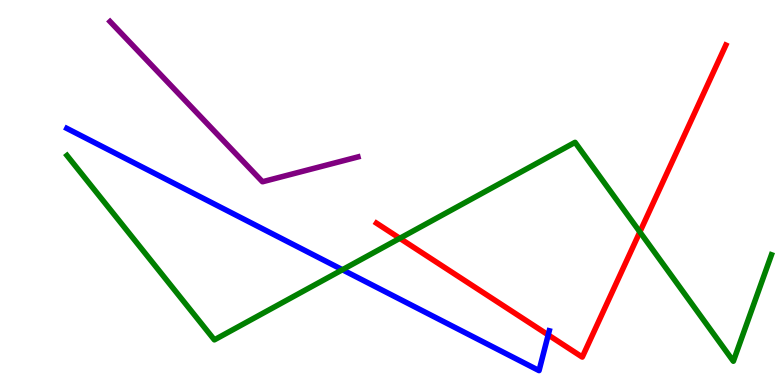[{'lines': ['blue', 'red'], 'intersections': [{'x': 7.07, 'y': 1.3}]}, {'lines': ['green', 'red'], 'intersections': [{'x': 5.16, 'y': 3.81}, {'x': 8.26, 'y': 3.98}]}, {'lines': ['purple', 'red'], 'intersections': []}, {'lines': ['blue', 'green'], 'intersections': [{'x': 4.42, 'y': 2.99}]}, {'lines': ['blue', 'purple'], 'intersections': []}, {'lines': ['green', 'purple'], 'intersections': []}]